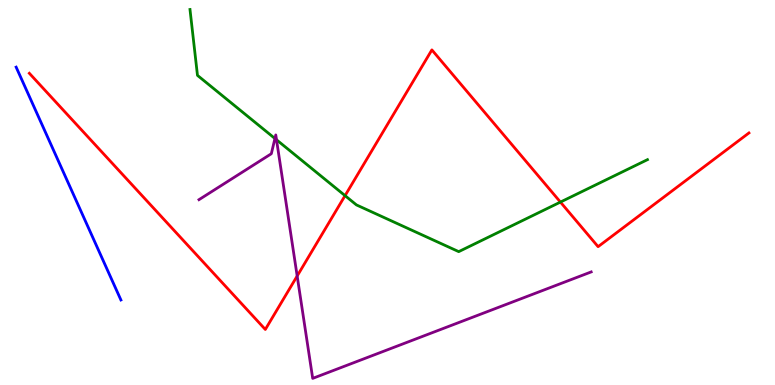[{'lines': ['blue', 'red'], 'intersections': []}, {'lines': ['green', 'red'], 'intersections': [{'x': 4.45, 'y': 4.92}, {'x': 7.23, 'y': 4.75}]}, {'lines': ['purple', 'red'], 'intersections': [{'x': 3.83, 'y': 2.83}]}, {'lines': ['blue', 'green'], 'intersections': []}, {'lines': ['blue', 'purple'], 'intersections': []}, {'lines': ['green', 'purple'], 'intersections': [{'x': 3.55, 'y': 6.4}, {'x': 3.57, 'y': 6.37}]}]